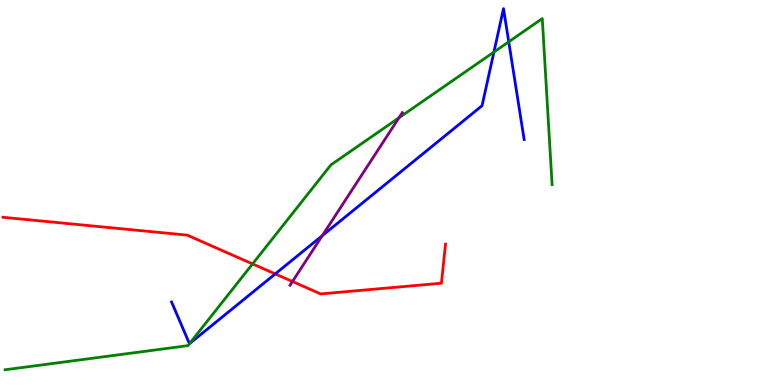[{'lines': ['blue', 'red'], 'intersections': [{'x': 3.55, 'y': 2.89}]}, {'lines': ['green', 'red'], 'intersections': [{'x': 3.26, 'y': 3.14}]}, {'lines': ['purple', 'red'], 'intersections': [{'x': 3.77, 'y': 2.69}]}, {'lines': ['blue', 'green'], 'intersections': [{'x': 2.44, 'y': 1.07}, {'x': 6.37, 'y': 8.65}, {'x': 6.56, 'y': 8.91}]}, {'lines': ['blue', 'purple'], 'intersections': [{'x': 4.16, 'y': 3.88}]}, {'lines': ['green', 'purple'], 'intersections': [{'x': 5.15, 'y': 6.94}]}]